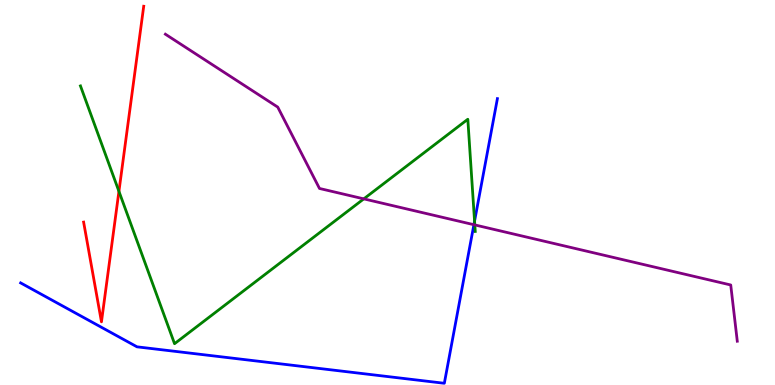[{'lines': ['blue', 'red'], 'intersections': []}, {'lines': ['green', 'red'], 'intersections': [{'x': 1.53, 'y': 5.03}]}, {'lines': ['purple', 'red'], 'intersections': []}, {'lines': ['blue', 'green'], 'intersections': [{'x': 6.12, 'y': 4.26}]}, {'lines': ['blue', 'purple'], 'intersections': [{'x': 6.11, 'y': 4.16}]}, {'lines': ['green', 'purple'], 'intersections': [{'x': 4.69, 'y': 4.83}, {'x': 6.13, 'y': 4.16}]}]